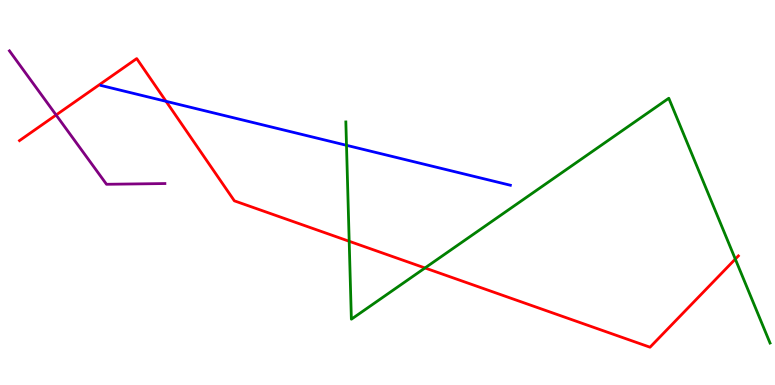[{'lines': ['blue', 'red'], 'intersections': [{'x': 2.14, 'y': 7.37}]}, {'lines': ['green', 'red'], 'intersections': [{'x': 4.51, 'y': 3.73}, {'x': 5.48, 'y': 3.04}, {'x': 9.49, 'y': 3.27}]}, {'lines': ['purple', 'red'], 'intersections': [{'x': 0.724, 'y': 7.01}]}, {'lines': ['blue', 'green'], 'intersections': [{'x': 4.47, 'y': 6.23}]}, {'lines': ['blue', 'purple'], 'intersections': []}, {'lines': ['green', 'purple'], 'intersections': []}]